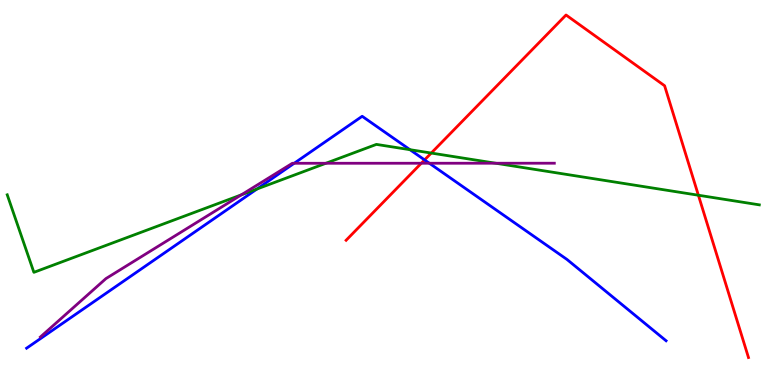[{'lines': ['blue', 'red'], 'intersections': [{'x': 5.48, 'y': 5.85}]}, {'lines': ['green', 'red'], 'intersections': [{'x': 5.56, 'y': 6.02}, {'x': 9.01, 'y': 4.93}]}, {'lines': ['purple', 'red'], 'intersections': [{'x': 5.44, 'y': 5.76}]}, {'lines': ['blue', 'green'], 'intersections': [{'x': 3.32, 'y': 5.09}, {'x': 5.29, 'y': 6.11}]}, {'lines': ['blue', 'purple'], 'intersections': [{'x': 3.8, 'y': 5.76}, {'x': 5.54, 'y': 5.76}]}, {'lines': ['green', 'purple'], 'intersections': [{'x': 3.11, 'y': 4.94}, {'x': 4.2, 'y': 5.76}, {'x': 6.4, 'y': 5.76}]}]